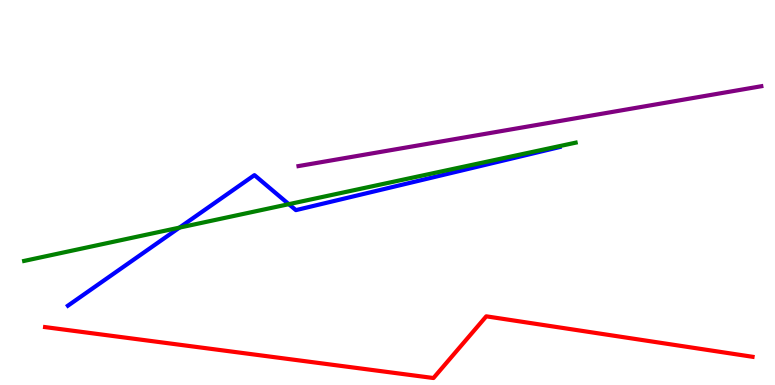[{'lines': ['blue', 'red'], 'intersections': []}, {'lines': ['green', 'red'], 'intersections': []}, {'lines': ['purple', 'red'], 'intersections': []}, {'lines': ['blue', 'green'], 'intersections': [{'x': 2.32, 'y': 4.09}, {'x': 3.73, 'y': 4.7}]}, {'lines': ['blue', 'purple'], 'intersections': []}, {'lines': ['green', 'purple'], 'intersections': []}]